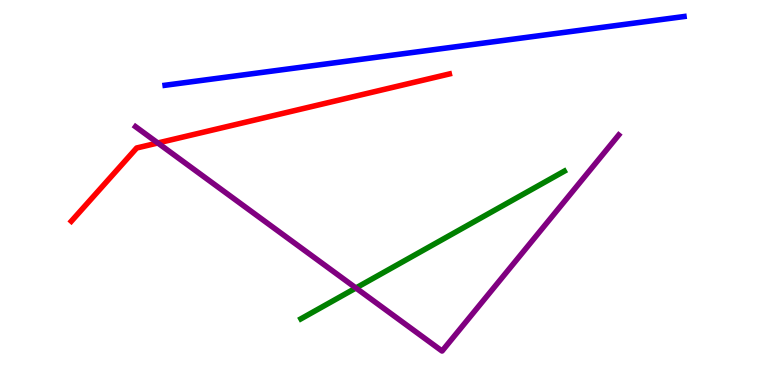[{'lines': ['blue', 'red'], 'intersections': []}, {'lines': ['green', 'red'], 'intersections': []}, {'lines': ['purple', 'red'], 'intersections': [{'x': 2.04, 'y': 6.29}]}, {'lines': ['blue', 'green'], 'intersections': []}, {'lines': ['blue', 'purple'], 'intersections': []}, {'lines': ['green', 'purple'], 'intersections': [{'x': 4.59, 'y': 2.52}]}]